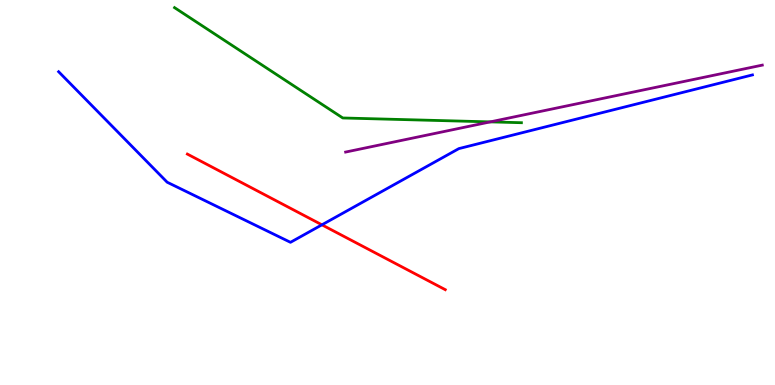[{'lines': ['blue', 'red'], 'intersections': [{'x': 4.15, 'y': 4.16}]}, {'lines': ['green', 'red'], 'intersections': []}, {'lines': ['purple', 'red'], 'intersections': []}, {'lines': ['blue', 'green'], 'intersections': []}, {'lines': ['blue', 'purple'], 'intersections': []}, {'lines': ['green', 'purple'], 'intersections': [{'x': 6.33, 'y': 6.83}]}]